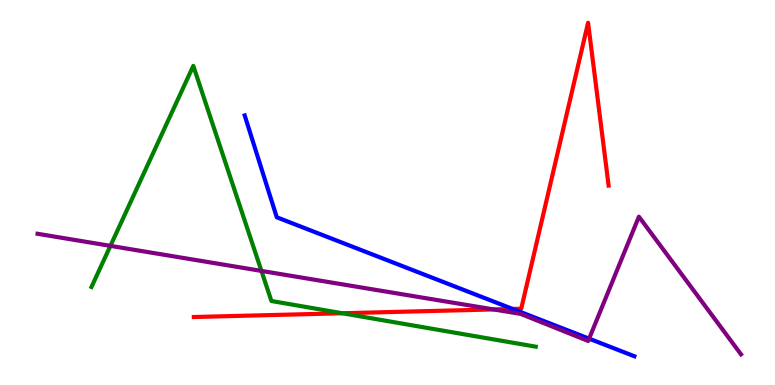[{'lines': ['blue', 'red'], 'intersections': [{'x': 6.61, 'y': 1.98}]}, {'lines': ['green', 'red'], 'intersections': [{'x': 4.42, 'y': 1.86}]}, {'lines': ['purple', 'red'], 'intersections': [{'x': 6.37, 'y': 1.96}]}, {'lines': ['blue', 'green'], 'intersections': []}, {'lines': ['blue', 'purple'], 'intersections': [{'x': 7.6, 'y': 1.2}]}, {'lines': ['green', 'purple'], 'intersections': [{'x': 1.42, 'y': 3.61}, {'x': 3.37, 'y': 2.96}]}]